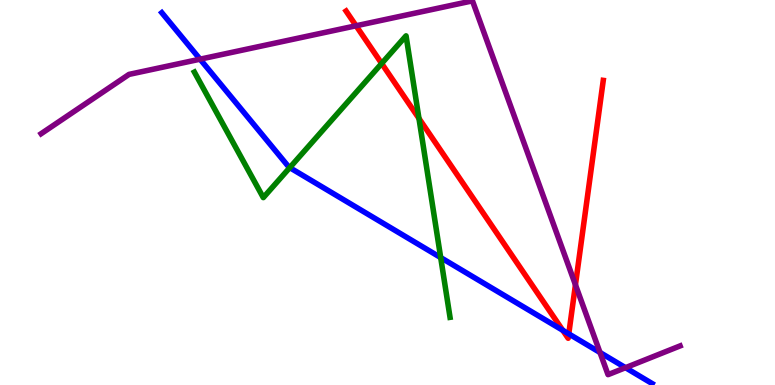[{'lines': ['blue', 'red'], 'intersections': [{'x': 7.26, 'y': 1.42}, {'x': 7.34, 'y': 1.33}]}, {'lines': ['green', 'red'], 'intersections': [{'x': 4.92, 'y': 8.35}, {'x': 5.41, 'y': 6.92}]}, {'lines': ['purple', 'red'], 'intersections': [{'x': 4.59, 'y': 9.33}, {'x': 7.43, 'y': 2.6}]}, {'lines': ['blue', 'green'], 'intersections': [{'x': 3.74, 'y': 5.65}, {'x': 5.69, 'y': 3.31}]}, {'lines': ['blue', 'purple'], 'intersections': [{'x': 2.58, 'y': 8.46}, {'x': 7.74, 'y': 0.845}, {'x': 8.07, 'y': 0.45}]}, {'lines': ['green', 'purple'], 'intersections': []}]